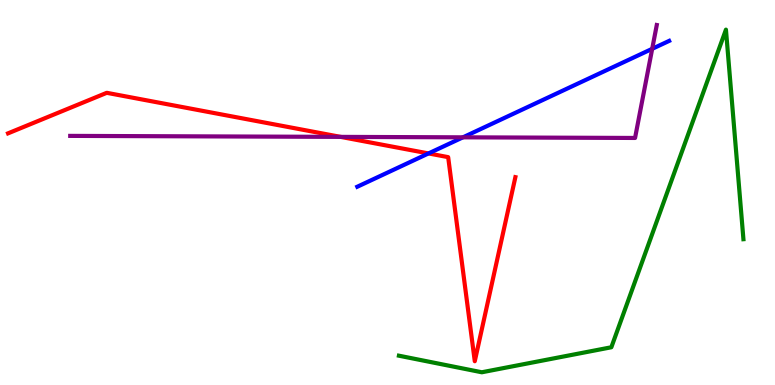[{'lines': ['blue', 'red'], 'intersections': [{'x': 5.53, 'y': 6.01}]}, {'lines': ['green', 'red'], 'intersections': []}, {'lines': ['purple', 'red'], 'intersections': [{'x': 4.4, 'y': 6.44}]}, {'lines': ['blue', 'green'], 'intersections': []}, {'lines': ['blue', 'purple'], 'intersections': [{'x': 5.97, 'y': 6.43}, {'x': 8.42, 'y': 8.73}]}, {'lines': ['green', 'purple'], 'intersections': []}]